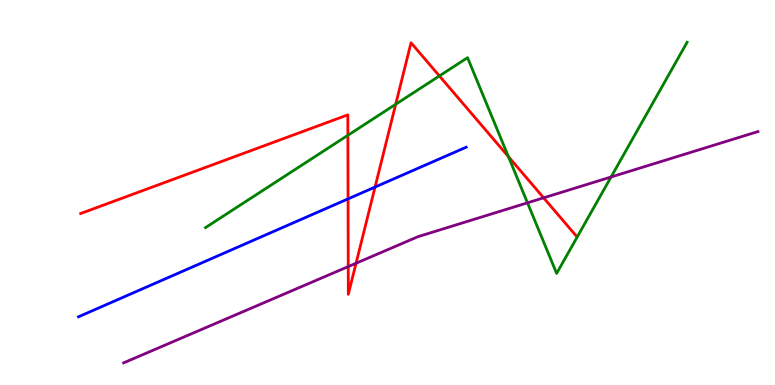[{'lines': ['blue', 'red'], 'intersections': [{'x': 4.49, 'y': 4.83}, {'x': 4.84, 'y': 5.14}]}, {'lines': ['green', 'red'], 'intersections': [{'x': 4.49, 'y': 6.49}, {'x': 5.11, 'y': 7.29}, {'x': 5.67, 'y': 8.03}, {'x': 6.56, 'y': 5.93}]}, {'lines': ['purple', 'red'], 'intersections': [{'x': 4.49, 'y': 3.08}, {'x': 4.59, 'y': 3.16}, {'x': 7.01, 'y': 4.86}]}, {'lines': ['blue', 'green'], 'intersections': []}, {'lines': ['blue', 'purple'], 'intersections': []}, {'lines': ['green', 'purple'], 'intersections': [{'x': 6.81, 'y': 4.73}, {'x': 7.88, 'y': 5.4}]}]